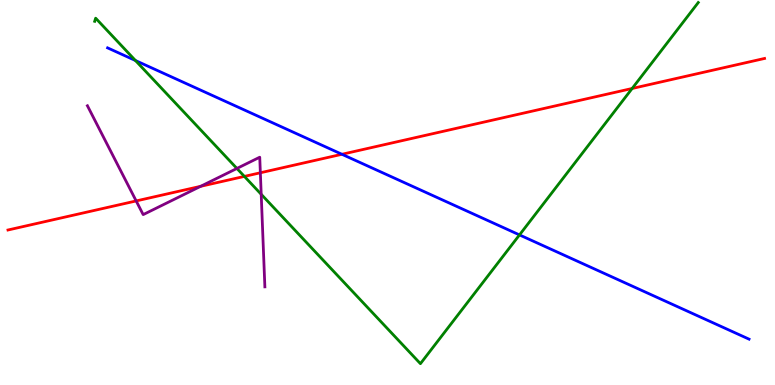[{'lines': ['blue', 'red'], 'intersections': [{'x': 4.41, 'y': 5.99}]}, {'lines': ['green', 'red'], 'intersections': [{'x': 3.15, 'y': 5.42}, {'x': 8.16, 'y': 7.7}]}, {'lines': ['purple', 'red'], 'intersections': [{'x': 1.76, 'y': 4.78}, {'x': 2.59, 'y': 5.16}, {'x': 3.36, 'y': 5.51}]}, {'lines': ['blue', 'green'], 'intersections': [{'x': 1.75, 'y': 8.43}, {'x': 6.7, 'y': 3.9}]}, {'lines': ['blue', 'purple'], 'intersections': []}, {'lines': ['green', 'purple'], 'intersections': [{'x': 3.06, 'y': 5.62}, {'x': 3.37, 'y': 4.95}]}]